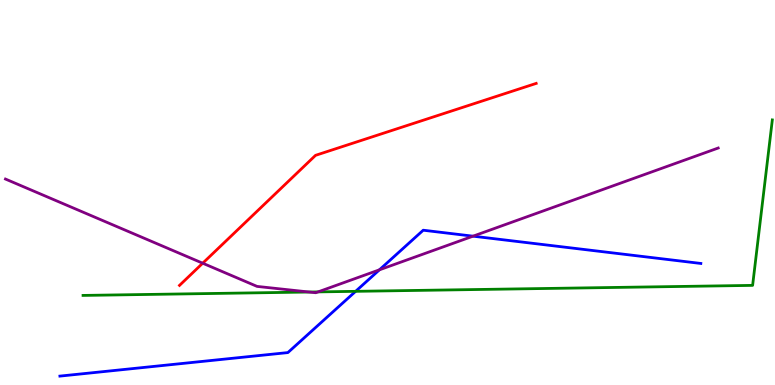[{'lines': ['blue', 'red'], 'intersections': []}, {'lines': ['green', 'red'], 'intersections': []}, {'lines': ['purple', 'red'], 'intersections': [{'x': 2.62, 'y': 3.16}]}, {'lines': ['blue', 'green'], 'intersections': [{'x': 4.59, 'y': 2.43}]}, {'lines': ['blue', 'purple'], 'intersections': [{'x': 4.9, 'y': 2.99}, {'x': 6.1, 'y': 3.87}]}, {'lines': ['green', 'purple'], 'intersections': [{'x': 3.99, 'y': 2.41}, {'x': 4.1, 'y': 2.42}]}]